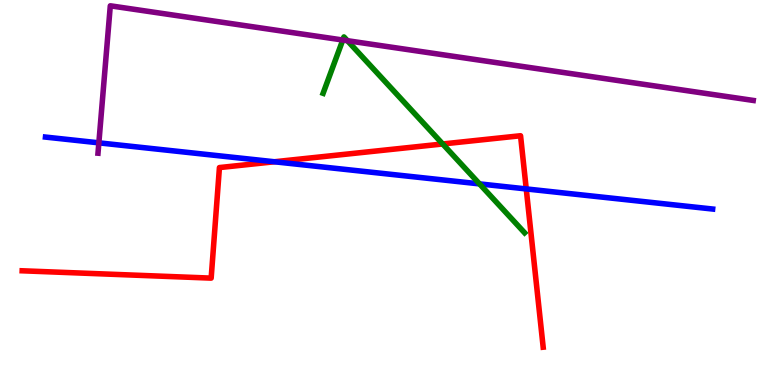[{'lines': ['blue', 'red'], 'intersections': [{'x': 3.54, 'y': 5.8}, {'x': 6.79, 'y': 5.09}]}, {'lines': ['green', 'red'], 'intersections': [{'x': 5.71, 'y': 6.26}]}, {'lines': ['purple', 'red'], 'intersections': []}, {'lines': ['blue', 'green'], 'intersections': [{'x': 6.19, 'y': 5.22}]}, {'lines': ['blue', 'purple'], 'intersections': [{'x': 1.28, 'y': 6.29}]}, {'lines': ['green', 'purple'], 'intersections': [{'x': 4.42, 'y': 8.96}, {'x': 4.48, 'y': 8.94}]}]